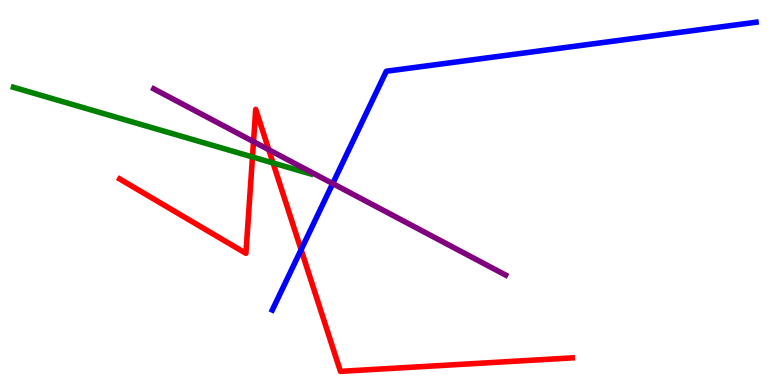[{'lines': ['blue', 'red'], 'intersections': [{'x': 3.89, 'y': 3.51}]}, {'lines': ['green', 'red'], 'intersections': [{'x': 3.26, 'y': 5.92}, {'x': 3.52, 'y': 5.77}]}, {'lines': ['purple', 'red'], 'intersections': [{'x': 3.27, 'y': 6.32}, {'x': 3.47, 'y': 6.11}]}, {'lines': ['blue', 'green'], 'intersections': []}, {'lines': ['blue', 'purple'], 'intersections': [{'x': 4.29, 'y': 5.23}]}, {'lines': ['green', 'purple'], 'intersections': []}]